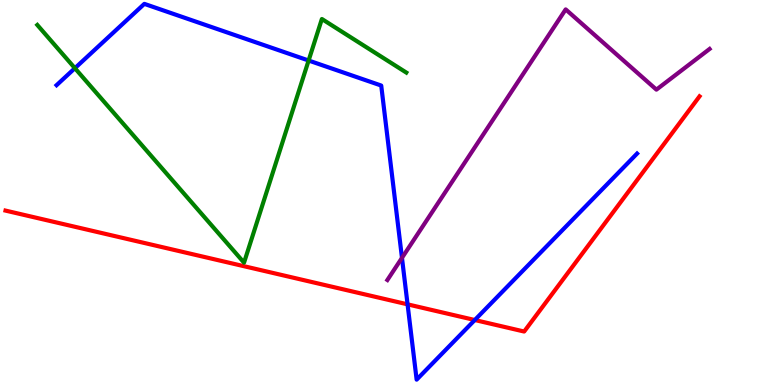[{'lines': ['blue', 'red'], 'intersections': [{'x': 5.26, 'y': 2.1}, {'x': 6.13, 'y': 1.69}]}, {'lines': ['green', 'red'], 'intersections': []}, {'lines': ['purple', 'red'], 'intersections': []}, {'lines': ['blue', 'green'], 'intersections': [{'x': 0.967, 'y': 8.23}, {'x': 3.98, 'y': 8.43}]}, {'lines': ['blue', 'purple'], 'intersections': [{'x': 5.19, 'y': 3.3}]}, {'lines': ['green', 'purple'], 'intersections': []}]